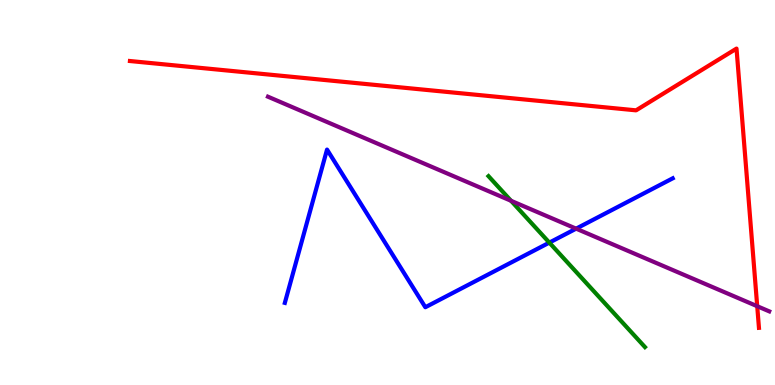[{'lines': ['blue', 'red'], 'intersections': []}, {'lines': ['green', 'red'], 'intersections': []}, {'lines': ['purple', 'red'], 'intersections': [{'x': 9.77, 'y': 2.05}]}, {'lines': ['blue', 'green'], 'intersections': [{'x': 7.09, 'y': 3.7}]}, {'lines': ['blue', 'purple'], 'intersections': [{'x': 7.43, 'y': 4.06}]}, {'lines': ['green', 'purple'], 'intersections': [{'x': 6.59, 'y': 4.78}]}]